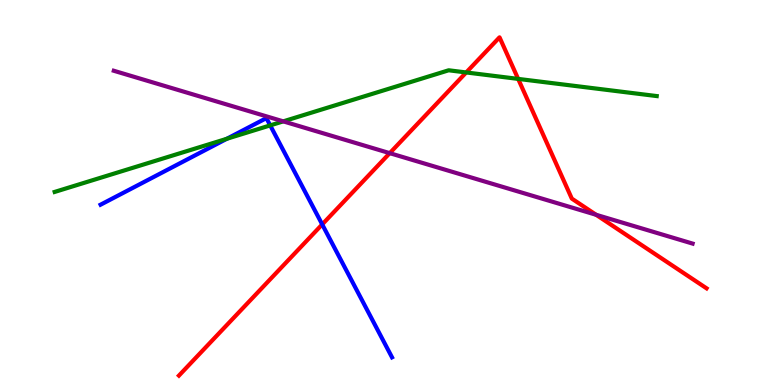[{'lines': ['blue', 'red'], 'intersections': [{'x': 4.16, 'y': 4.17}]}, {'lines': ['green', 'red'], 'intersections': [{'x': 6.02, 'y': 8.12}, {'x': 6.69, 'y': 7.95}]}, {'lines': ['purple', 'red'], 'intersections': [{'x': 5.03, 'y': 6.02}, {'x': 7.69, 'y': 4.42}]}, {'lines': ['blue', 'green'], 'intersections': [{'x': 2.93, 'y': 6.4}, {'x': 3.49, 'y': 6.74}]}, {'lines': ['blue', 'purple'], 'intersections': []}, {'lines': ['green', 'purple'], 'intersections': [{'x': 3.65, 'y': 6.85}]}]